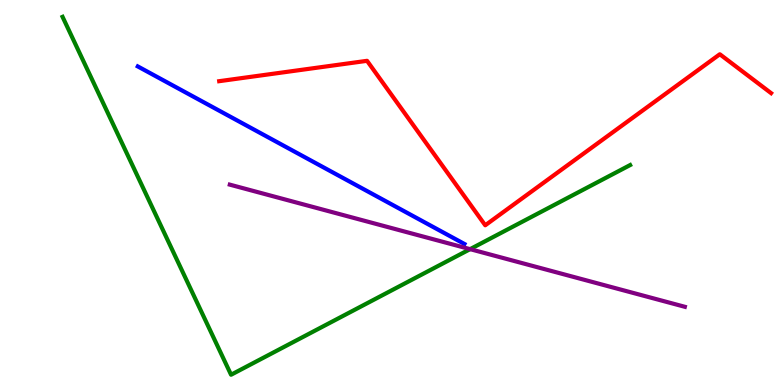[{'lines': ['blue', 'red'], 'intersections': []}, {'lines': ['green', 'red'], 'intersections': []}, {'lines': ['purple', 'red'], 'intersections': []}, {'lines': ['blue', 'green'], 'intersections': []}, {'lines': ['blue', 'purple'], 'intersections': []}, {'lines': ['green', 'purple'], 'intersections': [{'x': 6.07, 'y': 3.53}]}]